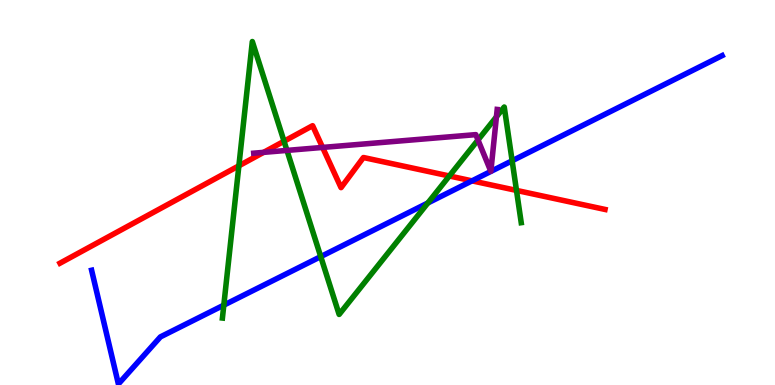[{'lines': ['blue', 'red'], 'intersections': [{'x': 6.09, 'y': 5.3}]}, {'lines': ['green', 'red'], 'intersections': [{'x': 3.08, 'y': 5.69}, {'x': 3.67, 'y': 6.33}, {'x': 5.8, 'y': 5.43}, {'x': 6.66, 'y': 5.05}]}, {'lines': ['purple', 'red'], 'intersections': [{'x': 3.4, 'y': 6.04}, {'x': 4.16, 'y': 6.17}]}, {'lines': ['blue', 'green'], 'intersections': [{'x': 2.89, 'y': 2.07}, {'x': 4.14, 'y': 3.33}, {'x': 5.52, 'y': 4.73}, {'x': 6.61, 'y': 5.82}]}, {'lines': ['blue', 'purple'], 'intersections': []}, {'lines': ['green', 'purple'], 'intersections': [{'x': 3.7, 'y': 6.09}, {'x': 6.17, 'y': 6.36}, {'x': 6.41, 'y': 6.97}]}]